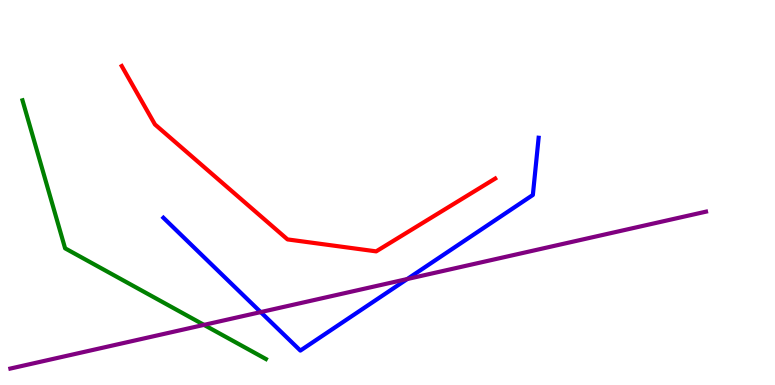[{'lines': ['blue', 'red'], 'intersections': []}, {'lines': ['green', 'red'], 'intersections': []}, {'lines': ['purple', 'red'], 'intersections': []}, {'lines': ['blue', 'green'], 'intersections': []}, {'lines': ['blue', 'purple'], 'intersections': [{'x': 3.36, 'y': 1.89}, {'x': 5.25, 'y': 2.75}]}, {'lines': ['green', 'purple'], 'intersections': [{'x': 2.63, 'y': 1.56}]}]